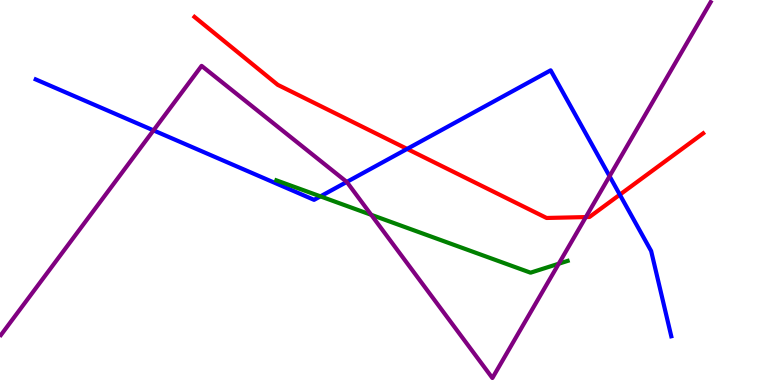[{'lines': ['blue', 'red'], 'intersections': [{'x': 5.25, 'y': 6.13}, {'x': 8.0, 'y': 4.94}]}, {'lines': ['green', 'red'], 'intersections': []}, {'lines': ['purple', 'red'], 'intersections': [{'x': 7.56, 'y': 4.36}]}, {'lines': ['blue', 'green'], 'intersections': [{'x': 4.13, 'y': 4.9}]}, {'lines': ['blue', 'purple'], 'intersections': [{'x': 1.98, 'y': 6.61}, {'x': 4.47, 'y': 5.27}, {'x': 7.87, 'y': 5.42}]}, {'lines': ['green', 'purple'], 'intersections': [{'x': 4.79, 'y': 4.42}, {'x': 7.21, 'y': 3.15}]}]